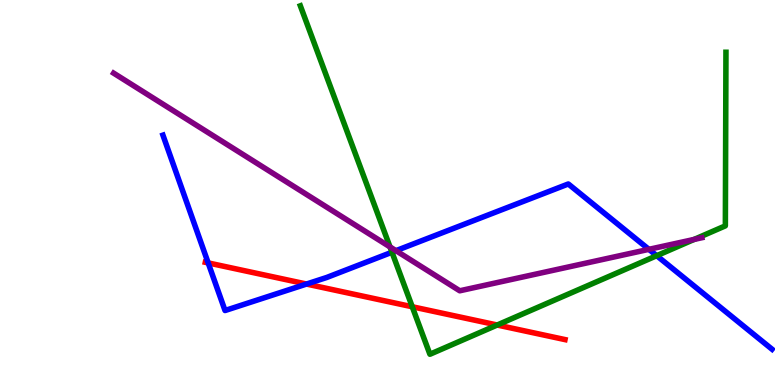[{'lines': ['blue', 'red'], 'intersections': [{'x': 2.69, 'y': 3.17}, {'x': 3.95, 'y': 2.62}]}, {'lines': ['green', 'red'], 'intersections': [{'x': 5.32, 'y': 2.03}, {'x': 6.42, 'y': 1.56}]}, {'lines': ['purple', 'red'], 'intersections': []}, {'lines': ['blue', 'green'], 'intersections': [{'x': 5.06, 'y': 3.45}, {'x': 8.47, 'y': 3.36}]}, {'lines': ['blue', 'purple'], 'intersections': [{'x': 5.11, 'y': 3.49}, {'x': 8.37, 'y': 3.52}]}, {'lines': ['green', 'purple'], 'intersections': [{'x': 5.03, 'y': 3.59}, {'x': 8.96, 'y': 3.78}]}]